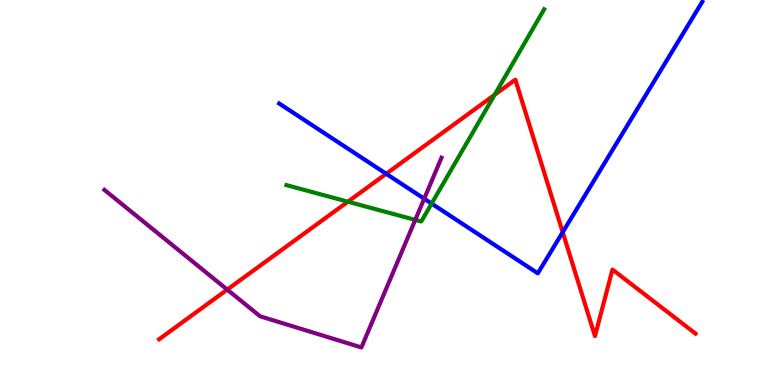[{'lines': ['blue', 'red'], 'intersections': [{'x': 4.98, 'y': 5.49}, {'x': 7.26, 'y': 3.97}]}, {'lines': ['green', 'red'], 'intersections': [{'x': 4.49, 'y': 4.76}, {'x': 6.38, 'y': 7.54}]}, {'lines': ['purple', 'red'], 'intersections': [{'x': 2.93, 'y': 2.48}]}, {'lines': ['blue', 'green'], 'intersections': [{'x': 5.57, 'y': 4.71}]}, {'lines': ['blue', 'purple'], 'intersections': [{'x': 5.47, 'y': 4.84}]}, {'lines': ['green', 'purple'], 'intersections': [{'x': 5.36, 'y': 4.29}]}]